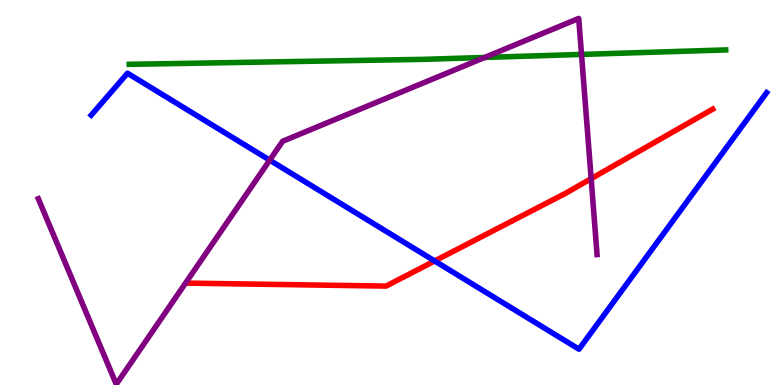[{'lines': ['blue', 'red'], 'intersections': [{'x': 5.61, 'y': 3.22}]}, {'lines': ['green', 'red'], 'intersections': []}, {'lines': ['purple', 'red'], 'intersections': [{'x': 7.63, 'y': 5.36}]}, {'lines': ['blue', 'green'], 'intersections': []}, {'lines': ['blue', 'purple'], 'intersections': [{'x': 3.48, 'y': 5.84}]}, {'lines': ['green', 'purple'], 'intersections': [{'x': 6.25, 'y': 8.51}, {'x': 7.5, 'y': 8.59}]}]